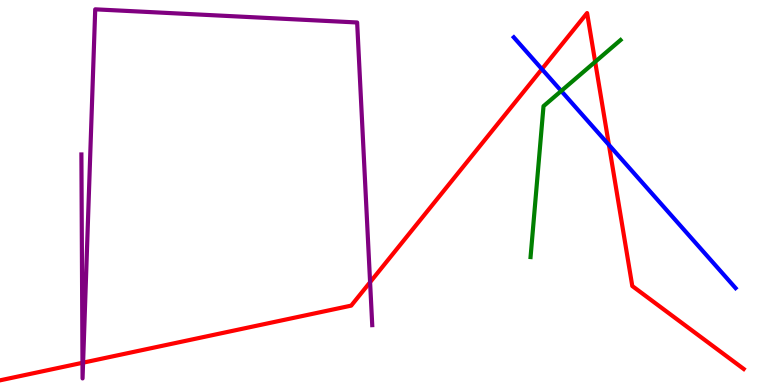[{'lines': ['blue', 'red'], 'intersections': [{'x': 6.99, 'y': 8.21}, {'x': 7.86, 'y': 6.24}]}, {'lines': ['green', 'red'], 'intersections': [{'x': 7.68, 'y': 8.39}]}, {'lines': ['purple', 'red'], 'intersections': [{'x': 1.06, 'y': 0.577}, {'x': 1.07, 'y': 0.58}, {'x': 4.78, 'y': 2.67}]}, {'lines': ['blue', 'green'], 'intersections': [{'x': 7.24, 'y': 7.64}]}, {'lines': ['blue', 'purple'], 'intersections': []}, {'lines': ['green', 'purple'], 'intersections': []}]